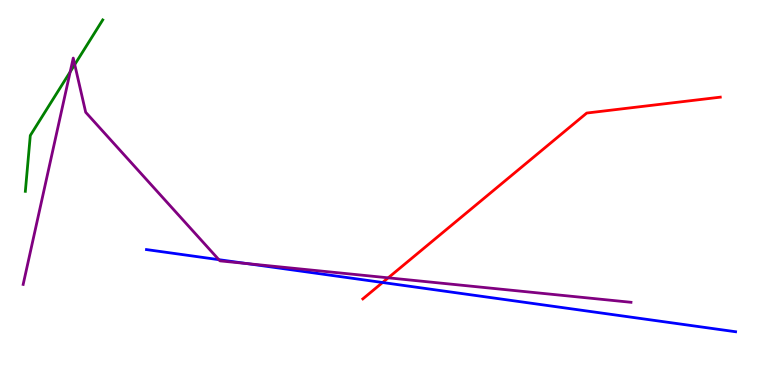[{'lines': ['blue', 'red'], 'intersections': [{'x': 4.94, 'y': 2.66}]}, {'lines': ['green', 'red'], 'intersections': []}, {'lines': ['purple', 'red'], 'intersections': [{'x': 5.01, 'y': 2.78}]}, {'lines': ['blue', 'green'], 'intersections': []}, {'lines': ['blue', 'purple'], 'intersections': [{'x': 2.82, 'y': 3.26}, {'x': 3.19, 'y': 3.15}]}, {'lines': ['green', 'purple'], 'intersections': [{'x': 0.906, 'y': 8.13}, {'x': 0.964, 'y': 8.32}]}]